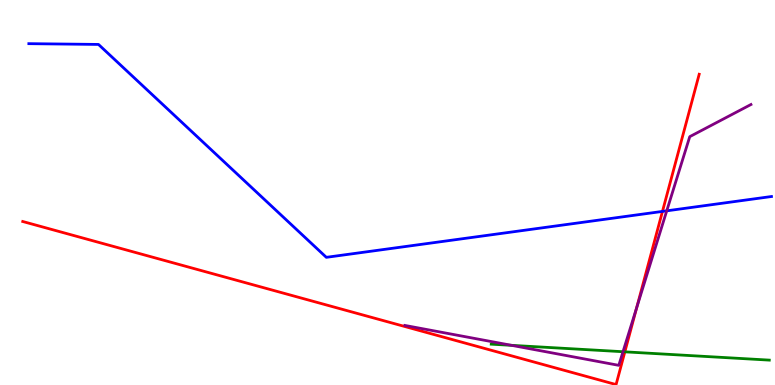[{'lines': ['blue', 'red'], 'intersections': [{'x': 8.55, 'y': 4.51}]}, {'lines': ['green', 'red'], 'intersections': [{'x': 8.06, 'y': 0.862}]}, {'lines': ['purple', 'red'], 'intersections': [{'x': 8.22, 'y': 2.01}]}, {'lines': ['blue', 'green'], 'intersections': []}, {'lines': ['blue', 'purple'], 'intersections': [{'x': 8.6, 'y': 4.52}]}, {'lines': ['green', 'purple'], 'intersections': [{'x': 6.6, 'y': 1.03}, {'x': 8.04, 'y': 0.864}]}]